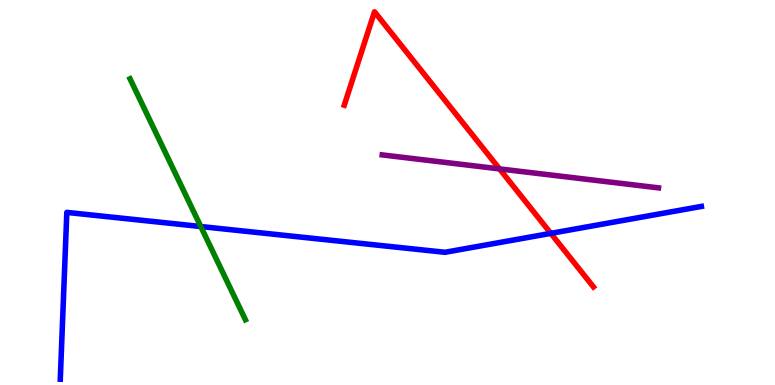[{'lines': ['blue', 'red'], 'intersections': [{'x': 7.11, 'y': 3.94}]}, {'lines': ['green', 'red'], 'intersections': []}, {'lines': ['purple', 'red'], 'intersections': [{'x': 6.45, 'y': 5.61}]}, {'lines': ['blue', 'green'], 'intersections': [{'x': 2.59, 'y': 4.12}]}, {'lines': ['blue', 'purple'], 'intersections': []}, {'lines': ['green', 'purple'], 'intersections': []}]